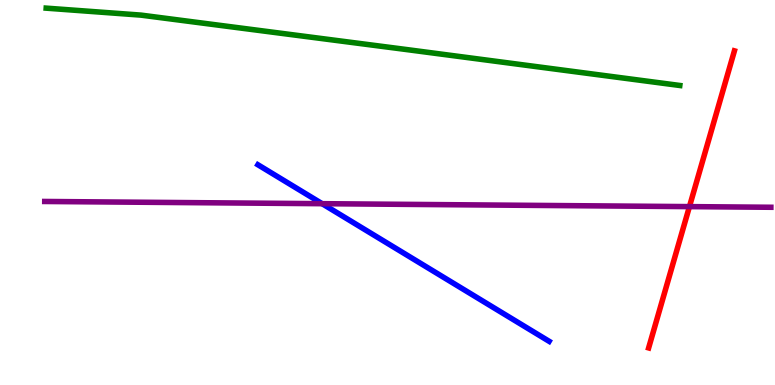[{'lines': ['blue', 'red'], 'intersections': []}, {'lines': ['green', 'red'], 'intersections': []}, {'lines': ['purple', 'red'], 'intersections': [{'x': 8.9, 'y': 4.63}]}, {'lines': ['blue', 'green'], 'intersections': []}, {'lines': ['blue', 'purple'], 'intersections': [{'x': 4.16, 'y': 4.71}]}, {'lines': ['green', 'purple'], 'intersections': []}]